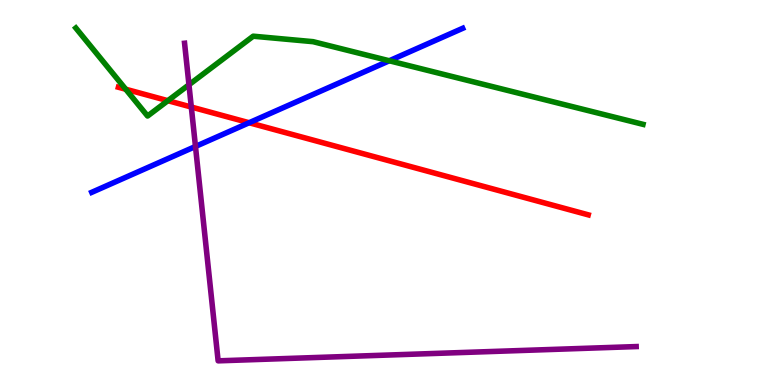[{'lines': ['blue', 'red'], 'intersections': [{'x': 3.21, 'y': 6.81}]}, {'lines': ['green', 'red'], 'intersections': [{'x': 1.62, 'y': 7.68}, {'x': 2.17, 'y': 7.39}]}, {'lines': ['purple', 'red'], 'intersections': [{'x': 2.47, 'y': 7.22}]}, {'lines': ['blue', 'green'], 'intersections': [{'x': 5.02, 'y': 8.42}]}, {'lines': ['blue', 'purple'], 'intersections': [{'x': 2.52, 'y': 6.2}]}, {'lines': ['green', 'purple'], 'intersections': [{'x': 2.44, 'y': 7.8}]}]